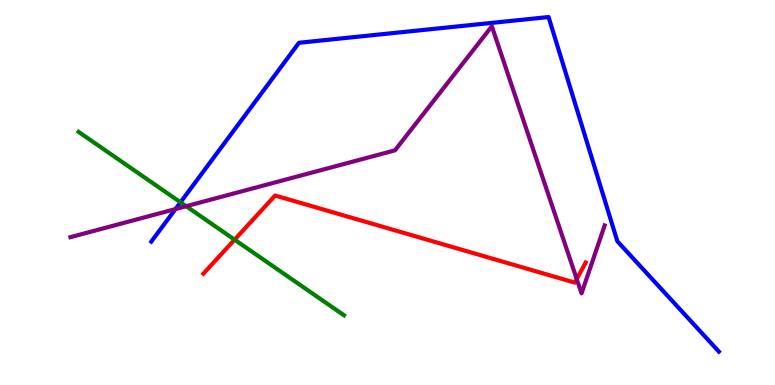[{'lines': ['blue', 'red'], 'intersections': []}, {'lines': ['green', 'red'], 'intersections': [{'x': 3.03, 'y': 3.77}]}, {'lines': ['purple', 'red'], 'intersections': [{'x': 7.44, 'y': 2.75}]}, {'lines': ['blue', 'green'], 'intersections': [{'x': 2.33, 'y': 4.75}]}, {'lines': ['blue', 'purple'], 'intersections': [{'x': 2.26, 'y': 4.57}]}, {'lines': ['green', 'purple'], 'intersections': [{'x': 2.4, 'y': 4.64}]}]